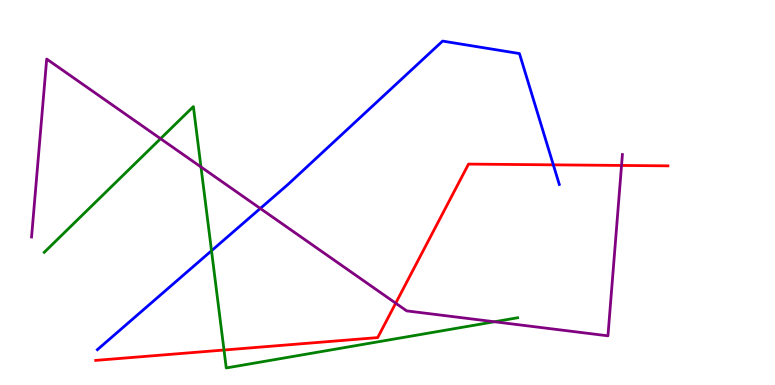[{'lines': ['blue', 'red'], 'intersections': [{'x': 7.14, 'y': 5.72}]}, {'lines': ['green', 'red'], 'intersections': [{'x': 2.89, 'y': 0.908}]}, {'lines': ['purple', 'red'], 'intersections': [{'x': 5.11, 'y': 2.13}, {'x': 8.02, 'y': 5.7}]}, {'lines': ['blue', 'green'], 'intersections': [{'x': 2.73, 'y': 3.49}]}, {'lines': ['blue', 'purple'], 'intersections': [{'x': 3.36, 'y': 4.59}]}, {'lines': ['green', 'purple'], 'intersections': [{'x': 2.07, 'y': 6.4}, {'x': 2.59, 'y': 5.66}, {'x': 6.38, 'y': 1.64}]}]